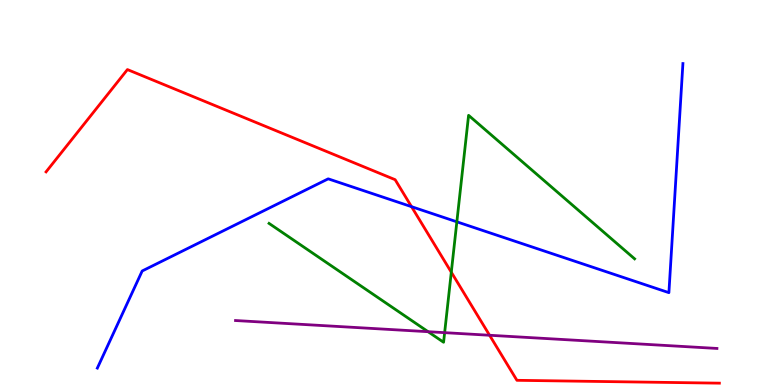[{'lines': ['blue', 'red'], 'intersections': [{'x': 5.31, 'y': 4.63}]}, {'lines': ['green', 'red'], 'intersections': [{'x': 5.82, 'y': 2.93}]}, {'lines': ['purple', 'red'], 'intersections': [{'x': 6.32, 'y': 1.29}]}, {'lines': ['blue', 'green'], 'intersections': [{'x': 5.89, 'y': 4.24}]}, {'lines': ['blue', 'purple'], 'intersections': []}, {'lines': ['green', 'purple'], 'intersections': [{'x': 5.52, 'y': 1.38}, {'x': 5.74, 'y': 1.36}]}]